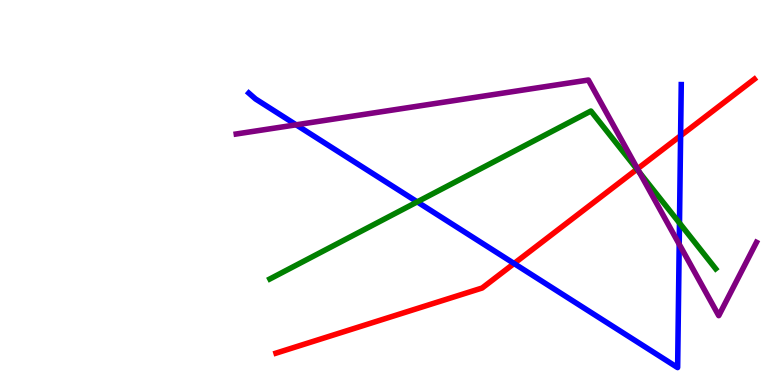[{'lines': ['blue', 'red'], 'intersections': [{'x': 6.63, 'y': 3.16}, {'x': 8.78, 'y': 6.47}]}, {'lines': ['green', 'red'], 'intersections': [{'x': 8.22, 'y': 5.6}]}, {'lines': ['purple', 'red'], 'intersections': [{'x': 8.23, 'y': 5.62}]}, {'lines': ['blue', 'green'], 'intersections': [{'x': 5.38, 'y': 4.76}, {'x': 8.77, 'y': 4.21}]}, {'lines': ['blue', 'purple'], 'intersections': [{'x': 3.82, 'y': 6.76}, {'x': 8.76, 'y': 3.66}]}, {'lines': ['green', 'purple'], 'intersections': [{'x': 8.25, 'y': 5.52}]}]